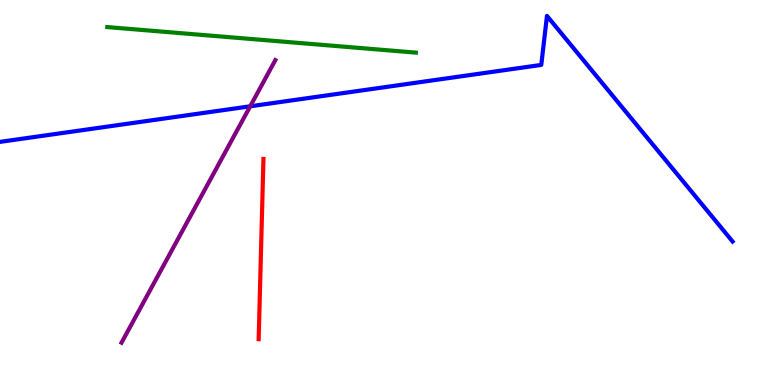[{'lines': ['blue', 'red'], 'intersections': []}, {'lines': ['green', 'red'], 'intersections': []}, {'lines': ['purple', 'red'], 'intersections': []}, {'lines': ['blue', 'green'], 'intersections': []}, {'lines': ['blue', 'purple'], 'intersections': [{'x': 3.23, 'y': 7.24}]}, {'lines': ['green', 'purple'], 'intersections': []}]